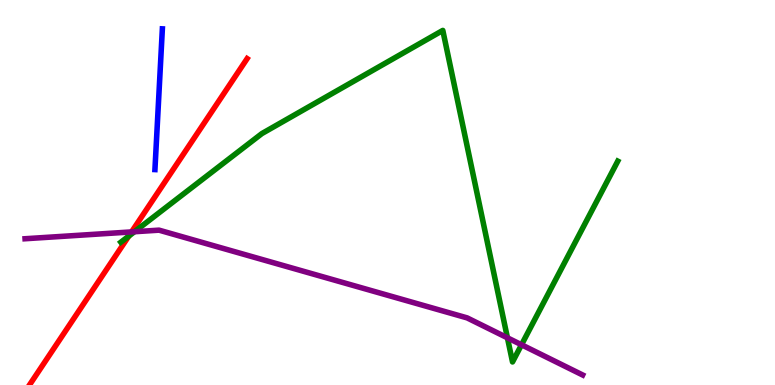[{'lines': ['blue', 'red'], 'intersections': []}, {'lines': ['green', 'red'], 'intersections': [{'x': 1.66, 'y': 3.87}]}, {'lines': ['purple', 'red'], 'intersections': [{'x': 1.7, 'y': 3.98}]}, {'lines': ['blue', 'green'], 'intersections': []}, {'lines': ['blue', 'purple'], 'intersections': []}, {'lines': ['green', 'purple'], 'intersections': [{'x': 1.73, 'y': 3.98}, {'x': 6.55, 'y': 1.23}, {'x': 6.73, 'y': 1.04}]}]